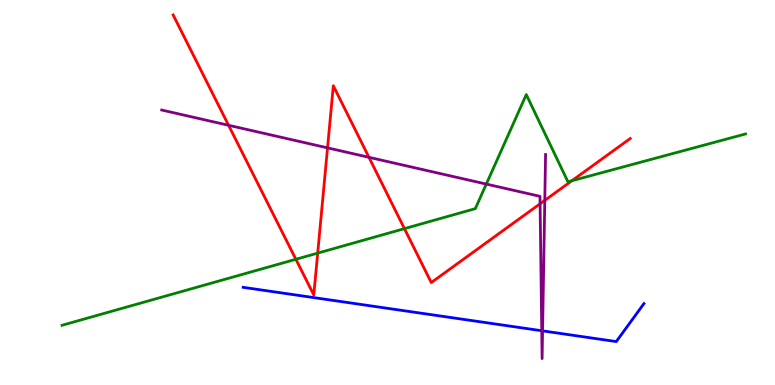[{'lines': ['blue', 'red'], 'intersections': []}, {'lines': ['green', 'red'], 'intersections': [{'x': 3.82, 'y': 3.27}, {'x': 4.1, 'y': 3.43}, {'x': 5.22, 'y': 4.06}, {'x': 7.38, 'y': 5.31}]}, {'lines': ['purple', 'red'], 'intersections': [{'x': 2.95, 'y': 6.75}, {'x': 4.23, 'y': 6.16}, {'x': 4.76, 'y': 5.91}, {'x': 6.97, 'y': 4.71}, {'x': 7.03, 'y': 4.8}]}, {'lines': ['blue', 'green'], 'intersections': []}, {'lines': ['blue', 'purple'], 'intersections': [{'x': 6.99, 'y': 1.41}, {'x': 7.0, 'y': 1.41}]}, {'lines': ['green', 'purple'], 'intersections': [{'x': 6.27, 'y': 5.22}]}]